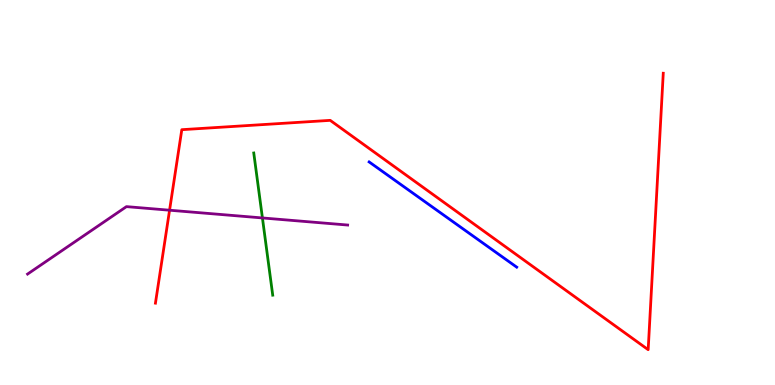[{'lines': ['blue', 'red'], 'intersections': []}, {'lines': ['green', 'red'], 'intersections': []}, {'lines': ['purple', 'red'], 'intersections': [{'x': 2.19, 'y': 4.54}]}, {'lines': ['blue', 'green'], 'intersections': []}, {'lines': ['blue', 'purple'], 'intersections': []}, {'lines': ['green', 'purple'], 'intersections': [{'x': 3.39, 'y': 4.34}]}]